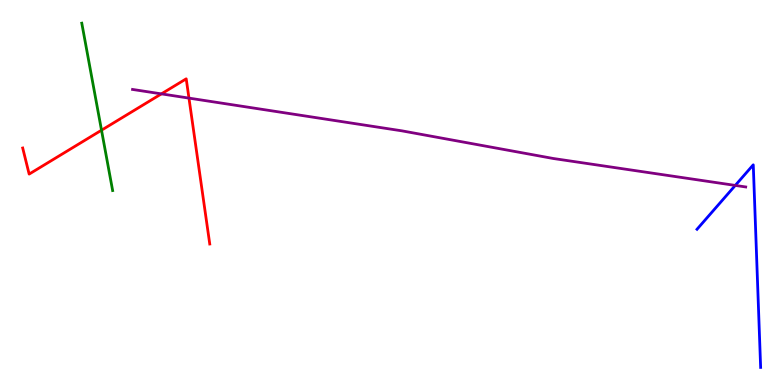[{'lines': ['blue', 'red'], 'intersections': []}, {'lines': ['green', 'red'], 'intersections': [{'x': 1.31, 'y': 6.62}]}, {'lines': ['purple', 'red'], 'intersections': [{'x': 2.08, 'y': 7.56}, {'x': 2.44, 'y': 7.45}]}, {'lines': ['blue', 'green'], 'intersections': []}, {'lines': ['blue', 'purple'], 'intersections': [{'x': 9.49, 'y': 5.18}]}, {'lines': ['green', 'purple'], 'intersections': []}]